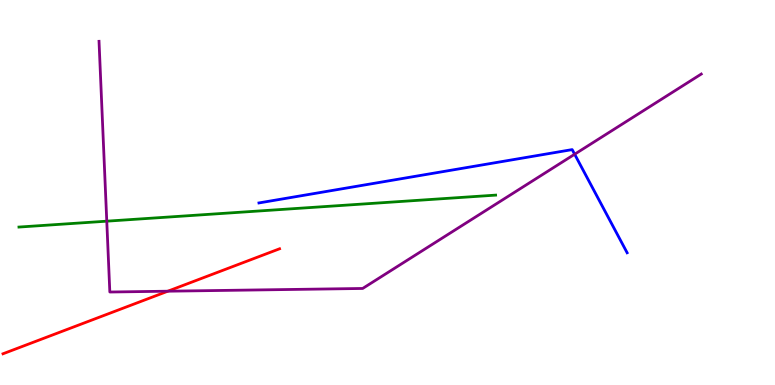[{'lines': ['blue', 'red'], 'intersections': []}, {'lines': ['green', 'red'], 'intersections': []}, {'lines': ['purple', 'red'], 'intersections': [{'x': 2.17, 'y': 2.44}]}, {'lines': ['blue', 'green'], 'intersections': []}, {'lines': ['blue', 'purple'], 'intersections': [{'x': 7.41, 'y': 5.99}]}, {'lines': ['green', 'purple'], 'intersections': [{'x': 1.38, 'y': 4.26}]}]